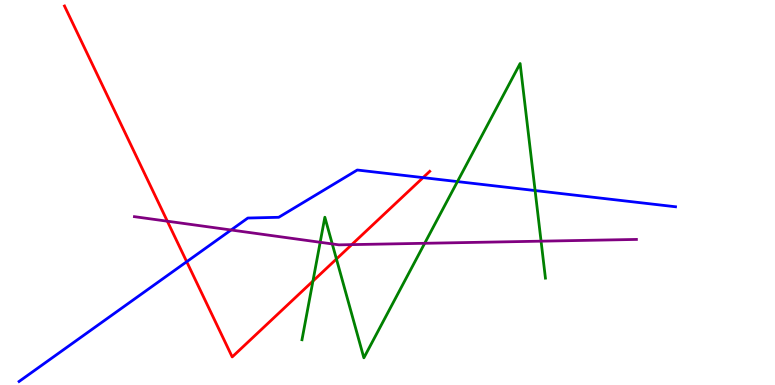[{'lines': ['blue', 'red'], 'intersections': [{'x': 2.41, 'y': 3.2}, {'x': 5.46, 'y': 5.39}]}, {'lines': ['green', 'red'], 'intersections': [{'x': 4.04, 'y': 2.7}, {'x': 4.34, 'y': 3.27}]}, {'lines': ['purple', 'red'], 'intersections': [{'x': 2.16, 'y': 4.25}, {'x': 4.54, 'y': 3.65}]}, {'lines': ['blue', 'green'], 'intersections': [{'x': 5.9, 'y': 5.28}, {'x': 6.9, 'y': 5.05}]}, {'lines': ['blue', 'purple'], 'intersections': [{'x': 2.98, 'y': 4.03}]}, {'lines': ['green', 'purple'], 'intersections': [{'x': 4.13, 'y': 3.71}, {'x': 4.29, 'y': 3.66}, {'x': 5.48, 'y': 3.68}, {'x': 6.98, 'y': 3.74}]}]